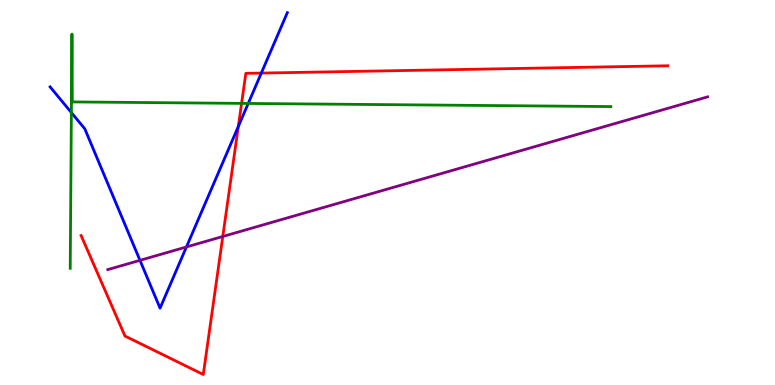[{'lines': ['blue', 'red'], 'intersections': [{'x': 3.08, 'y': 6.72}, {'x': 3.37, 'y': 8.1}]}, {'lines': ['green', 'red'], 'intersections': [{'x': 3.12, 'y': 7.31}]}, {'lines': ['purple', 'red'], 'intersections': [{'x': 2.87, 'y': 3.86}]}, {'lines': ['blue', 'green'], 'intersections': [{'x': 0.921, 'y': 7.08}, {'x': 3.2, 'y': 7.31}]}, {'lines': ['blue', 'purple'], 'intersections': [{'x': 1.81, 'y': 3.24}, {'x': 2.41, 'y': 3.59}]}, {'lines': ['green', 'purple'], 'intersections': []}]